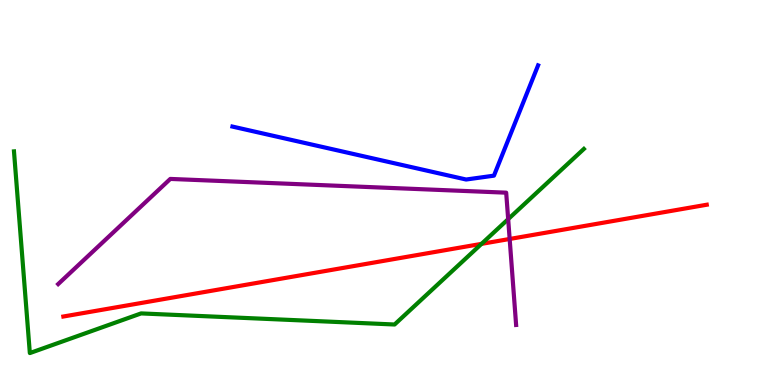[{'lines': ['blue', 'red'], 'intersections': []}, {'lines': ['green', 'red'], 'intersections': [{'x': 6.21, 'y': 3.67}]}, {'lines': ['purple', 'red'], 'intersections': [{'x': 6.58, 'y': 3.79}]}, {'lines': ['blue', 'green'], 'intersections': []}, {'lines': ['blue', 'purple'], 'intersections': []}, {'lines': ['green', 'purple'], 'intersections': [{'x': 6.56, 'y': 4.31}]}]